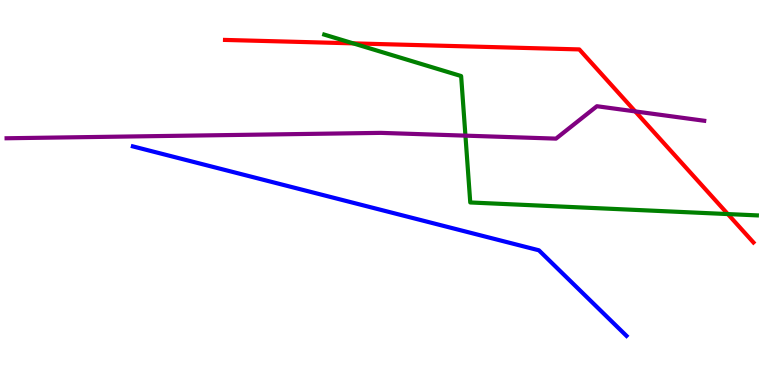[{'lines': ['blue', 'red'], 'intersections': []}, {'lines': ['green', 'red'], 'intersections': [{'x': 4.56, 'y': 8.87}, {'x': 9.39, 'y': 4.44}]}, {'lines': ['purple', 'red'], 'intersections': [{'x': 8.2, 'y': 7.11}]}, {'lines': ['blue', 'green'], 'intersections': []}, {'lines': ['blue', 'purple'], 'intersections': []}, {'lines': ['green', 'purple'], 'intersections': [{'x': 6.01, 'y': 6.48}]}]